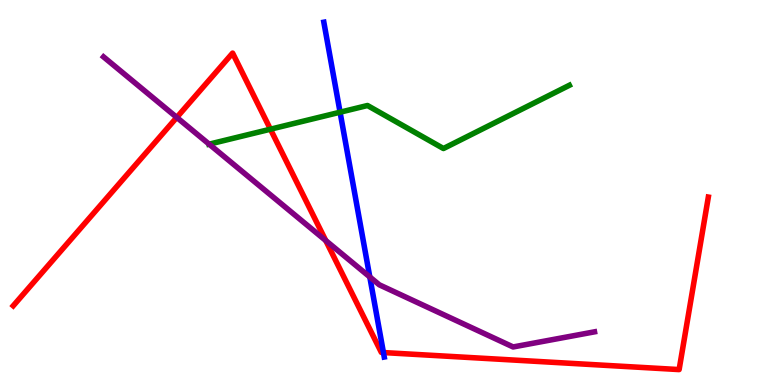[{'lines': ['blue', 'red'], 'intersections': [{'x': 4.95, 'y': 0.843}]}, {'lines': ['green', 'red'], 'intersections': [{'x': 3.49, 'y': 6.64}]}, {'lines': ['purple', 'red'], 'intersections': [{'x': 2.28, 'y': 6.95}, {'x': 4.2, 'y': 3.75}]}, {'lines': ['blue', 'green'], 'intersections': [{'x': 4.39, 'y': 7.09}]}, {'lines': ['blue', 'purple'], 'intersections': [{'x': 4.77, 'y': 2.81}]}, {'lines': ['green', 'purple'], 'intersections': [{'x': 2.7, 'y': 6.26}]}]